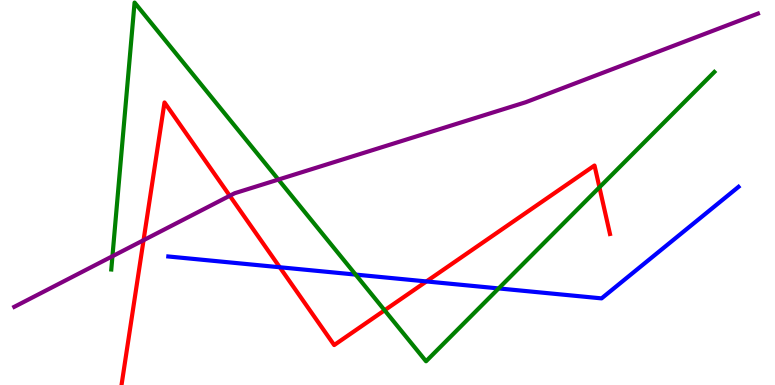[{'lines': ['blue', 'red'], 'intersections': [{'x': 3.61, 'y': 3.06}, {'x': 5.5, 'y': 2.69}]}, {'lines': ['green', 'red'], 'intersections': [{'x': 4.96, 'y': 1.94}, {'x': 7.73, 'y': 5.14}]}, {'lines': ['purple', 'red'], 'intersections': [{'x': 1.85, 'y': 3.76}, {'x': 2.96, 'y': 4.92}]}, {'lines': ['blue', 'green'], 'intersections': [{'x': 4.59, 'y': 2.87}, {'x': 6.43, 'y': 2.51}]}, {'lines': ['blue', 'purple'], 'intersections': []}, {'lines': ['green', 'purple'], 'intersections': [{'x': 1.45, 'y': 3.34}, {'x': 3.59, 'y': 5.34}]}]